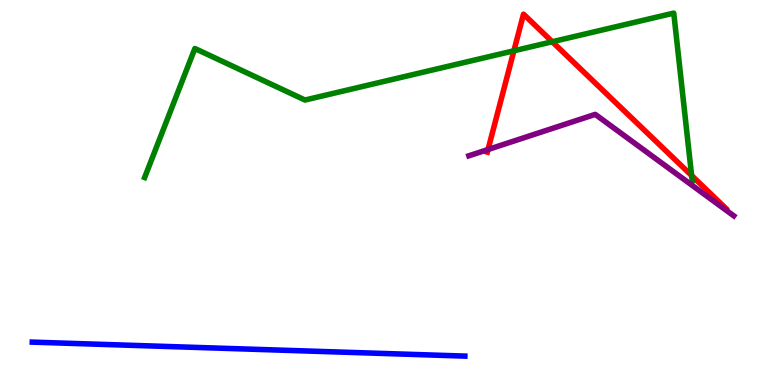[{'lines': ['blue', 'red'], 'intersections': []}, {'lines': ['green', 'red'], 'intersections': [{'x': 6.63, 'y': 8.68}, {'x': 7.13, 'y': 8.92}, {'x': 8.92, 'y': 5.44}]}, {'lines': ['purple', 'red'], 'intersections': [{'x': 6.3, 'y': 6.12}]}, {'lines': ['blue', 'green'], 'intersections': []}, {'lines': ['blue', 'purple'], 'intersections': []}, {'lines': ['green', 'purple'], 'intersections': []}]